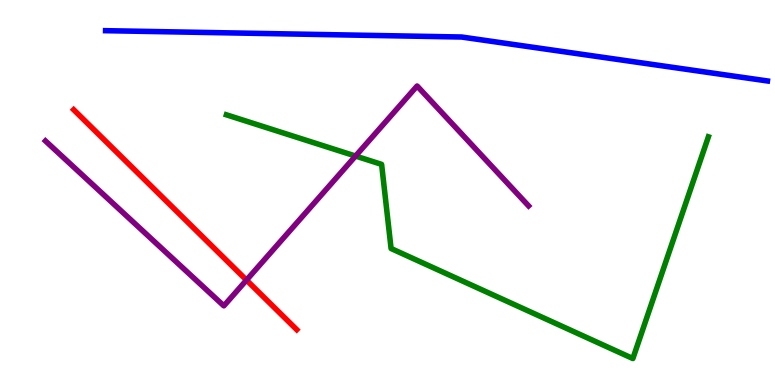[{'lines': ['blue', 'red'], 'intersections': []}, {'lines': ['green', 'red'], 'intersections': []}, {'lines': ['purple', 'red'], 'intersections': [{'x': 3.18, 'y': 2.72}]}, {'lines': ['blue', 'green'], 'intersections': []}, {'lines': ['blue', 'purple'], 'intersections': []}, {'lines': ['green', 'purple'], 'intersections': [{'x': 4.59, 'y': 5.95}]}]